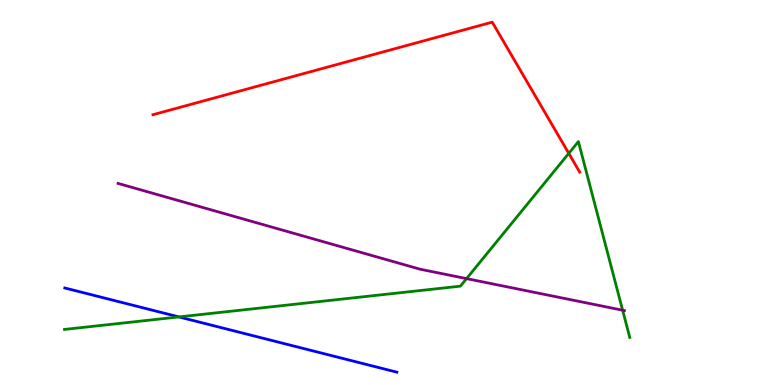[{'lines': ['blue', 'red'], 'intersections': []}, {'lines': ['green', 'red'], 'intersections': [{'x': 7.34, 'y': 6.02}]}, {'lines': ['purple', 'red'], 'intersections': []}, {'lines': ['blue', 'green'], 'intersections': [{'x': 2.31, 'y': 1.77}]}, {'lines': ['blue', 'purple'], 'intersections': []}, {'lines': ['green', 'purple'], 'intersections': [{'x': 6.02, 'y': 2.76}, {'x': 8.03, 'y': 1.94}]}]